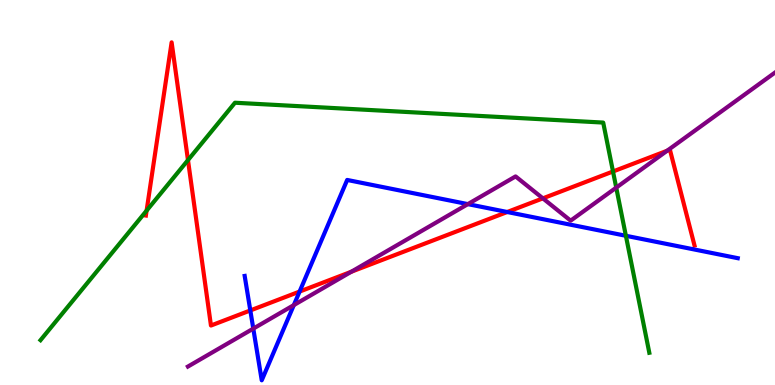[{'lines': ['blue', 'red'], 'intersections': [{'x': 3.23, 'y': 1.94}, {'x': 3.87, 'y': 2.43}, {'x': 6.54, 'y': 4.49}]}, {'lines': ['green', 'red'], 'intersections': [{'x': 1.89, 'y': 4.53}, {'x': 2.43, 'y': 5.84}, {'x': 7.91, 'y': 5.55}]}, {'lines': ['purple', 'red'], 'intersections': [{'x': 4.53, 'y': 2.94}, {'x': 7.0, 'y': 4.85}, {'x': 8.61, 'y': 6.08}]}, {'lines': ['blue', 'green'], 'intersections': [{'x': 8.08, 'y': 3.88}]}, {'lines': ['blue', 'purple'], 'intersections': [{'x': 3.27, 'y': 1.46}, {'x': 3.79, 'y': 2.08}, {'x': 6.04, 'y': 4.7}]}, {'lines': ['green', 'purple'], 'intersections': [{'x': 7.95, 'y': 5.13}]}]